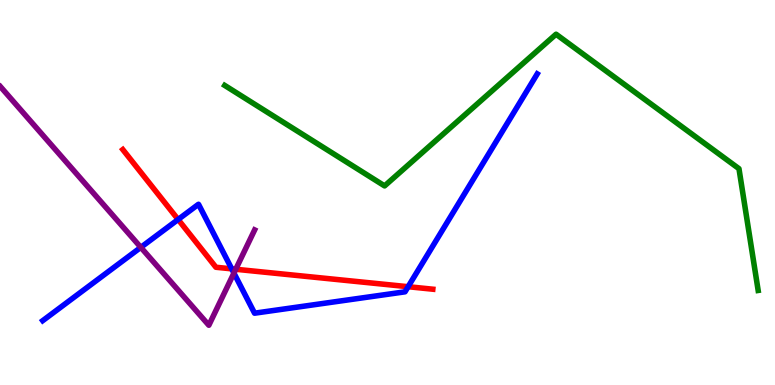[{'lines': ['blue', 'red'], 'intersections': [{'x': 2.3, 'y': 4.3}, {'x': 2.99, 'y': 3.02}, {'x': 5.27, 'y': 2.55}]}, {'lines': ['green', 'red'], 'intersections': []}, {'lines': ['purple', 'red'], 'intersections': [{'x': 3.04, 'y': 3.01}]}, {'lines': ['blue', 'green'], 'intersections': []}, {'lines': ['blue', 'purple'], 'intersections': [{'x': 1.82, 'y': 3.57}, {'x': 3.02, 'y': 2.91}]}, {'lines': ['green', 'purple'], 'intersections': []}]